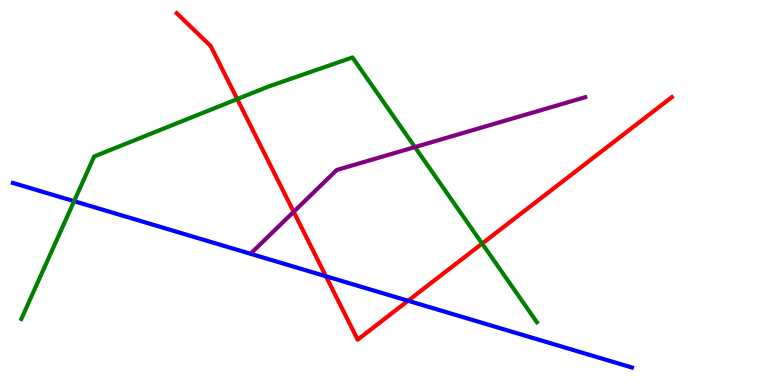[{'lines': ['blue', 'red'], 'intersections': [{'x': 4.21, 'y': 2.82}, {'x': 5.27, 'y': 2.19}]}, {'lines': ['green', 'red'], 'intersections': [{'x': 3.06, 'y': 7.43}, {'x': 6.22, 'y': 3.67}]}, {'lines': ['purple', 'red'], 'intersections': [{'x': 3.79, 'y': 4.5}]}, {'lines': ['blue', 'green'], 'intersections': [{'x': 0.956, 'y': 4.77}]}, {'lines': ['blue', 'purple'], 'intersections': []}, {'lines': ['green', 'purple'], 'intersections': [{'x': 5.35, 'y': 6.18}]}]